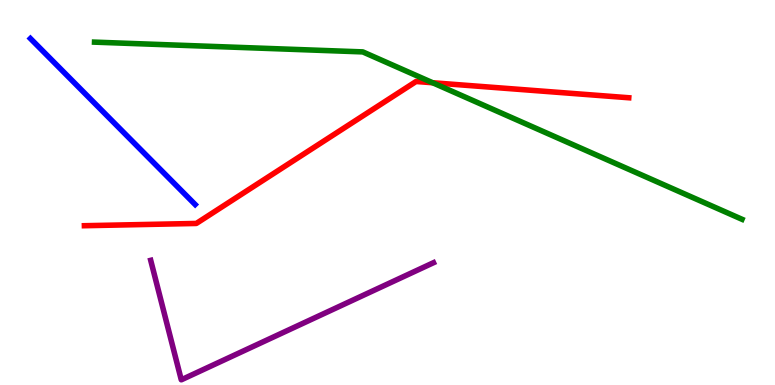[{'lines': ['blue', 'red'], 'intersections': []}, {'lines': ['green', 'red'], 'intersections': [{'x': 5.58, 'y': 7.85}]}, {'lines': ['purple', 'red'], 'intersections': []}, {'lines': ['blue', 'green'], 'intersections': []}, {'lines': ['blue', 'purple'], 'intersections': []}, {'lines': ['green', 'purple'], 'intersections': []}]